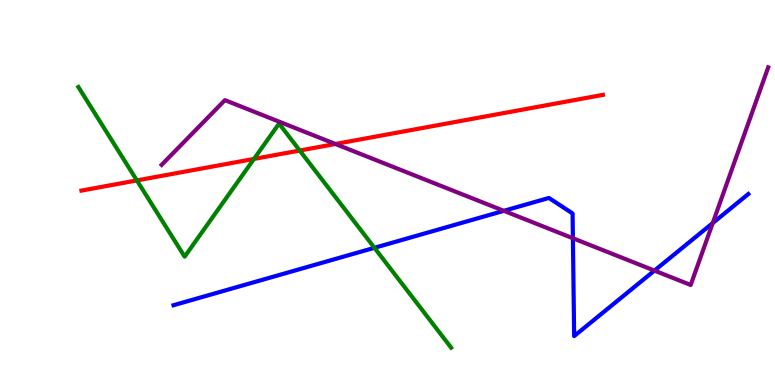[{'lines': ['blue', 'red'], 'intersections': []}, {'lines': ['green', 'red'], 'intersections': [{'x': 1.77, 'y': 5.31}, {'x': 3.28, 'y': 5.87}, {'x': 3.87, 'y': 6.09}]}, {'lines': ['purple', 'red'], 'intersections': [{'x': 4.33, 'y': 6.26}]}, {'lines': ['blue', 'green'], 'intersections': [{'x': 4.83, 'y': 3.56}]}, {'lines': ['blue', 'purple'], 'intersections': [{'x': 6.5, 'y': 4.52}, {'x': 7.39, 'y': 3.81}, {'x': 8.44, 'y': 2.97}, {'x': 9.2, 'y': 4.21}]}, {'lines': ['green', 'purple'], 'intersections': []}]